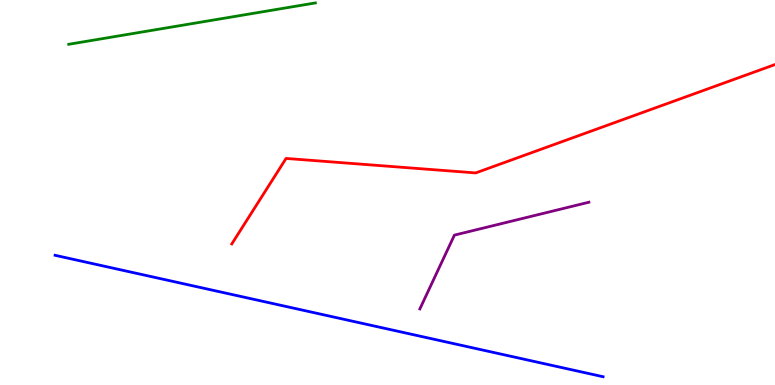[{'lines': ['blue', 'red'], 'intersections': []}, {'lines': ['green', 'red'], 'intersections': []}, {'lines': ['purple', 'red'], 'intersections': []}, {'lines': ['blue', 'green'], 'intersections': []}, {'lines': ['blue', 'purple'], 'intersections': []}, {'lines': ['green', 'purple'], 'intersections': []}]